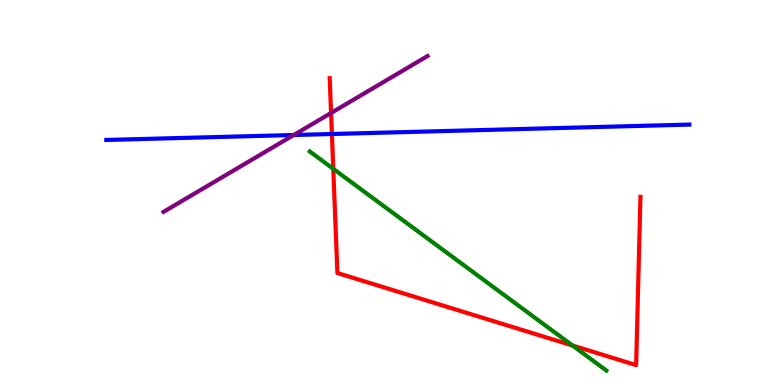[{'lines': ['blue', 'red'], 'intersections': [{'x': 4.28, 'y': 6.52}]}, {'lines': ['green', 'red'], 'intersections': [{'x': 4.3, 'y': 5.61}, {'x': 7.39, 'y': 1.03}]}, {'lines': ['purple', 'red'], 'intersections': [{'x': 4.27, 'y': 7.07}]}, {'lines': ['blue', 'green'], 'intersections': []}, {'lines': ['blue', 'purple'], 'intersections': [{'x': 3.79, 'y': 6.49}]}, {'lines': ['green', 'purple'], 'intersections': []}]